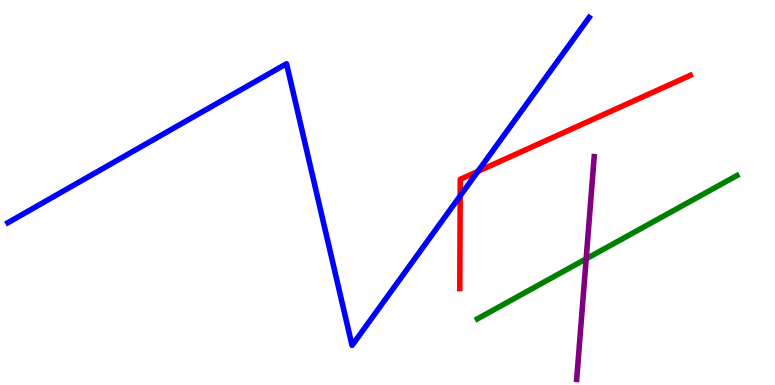[{'lines': ['blue', 'red'], 'intersections': [{'x': 5.94, 'y': 4.91}, {'x': 6.17, 'y': 5.55}]}, {'lines': ['green', 'red'], 'intersections': []}, {'lines': ['purple', 'red'], 'intersections': []}, {'lines': ['blue', 'green'], 'intersections': []}, {'lines': ['blue', 'purple'], 'intersections': []}, {'lines': ['green', 'purple'], 'intersections': [{'x': 7.56, 'y': 3.28}]}]